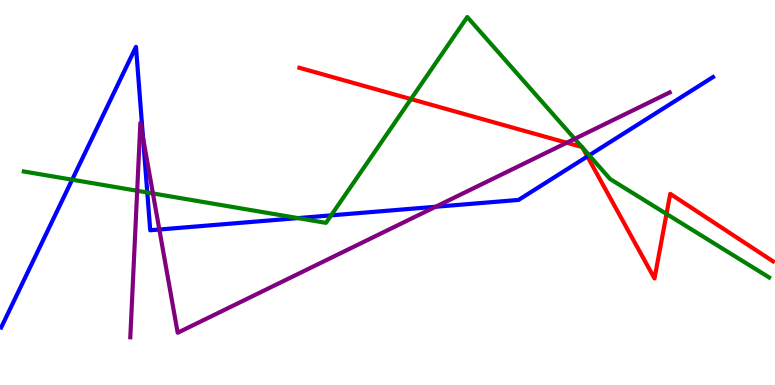[{'lines': ['blue', 'red'], 'intersections': [{'x': 7.58, 'y': 5.94}]}, {'lines': ['green', 'red'], 'intersections': [{'x': 5.3, 'y': 7.43}, {'x': 7.51, 'y': 6.18}, {'x': 7.52, 'y': 6.16}, {'x': 8.6, 'y': 4.44}]}, {'lines': ['purple', 'red'], 'intersections': [{'x': 7.31, 'y': 6.29}]}, {'lines': ['blue', 'green'], 'intersections': [{'x': 0.931, 'y': 5.33}, {'x': 1.9, 'y': 5.0}, {'x': 3.84, 'y': 4.34}, {'x': 4.27, 'y': 4.41}, {'x': 7.6, 'y': 5.97}]}, {'lines': ['blue', 'purple'], 'intersections': [{'x': 1.85, 'y': 6.42}, {'x': 2.06, 'y': 4.04}, {'x': 5.62, 'y': 4.63}]}, {'lines': ['green', 'purple'], 'intersections': [{'x': 1.77, 'y': 5.05}, {'x': 1.97, 'y': 4.98}, {'x': 7.42, 'y': 6.39}]}]